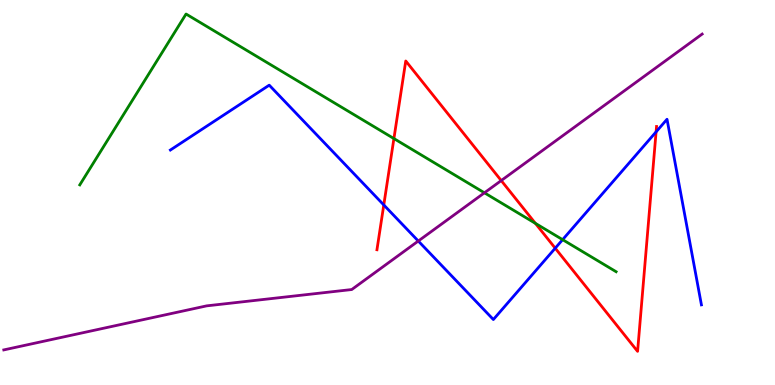[{'lines': ['blue', 'red'], 'intersections': [{'x': 4.95, 'y': 4.68}, {'x': 7.16, 'y': 3.55}, {'x': 8.47, 'y': 6.58}]}, {'lines': ['green', 'red'], 'intersections': [{'x': 5.08, 'y': 6.4}, {'x': 6.91, 'y': 4.2}]}, {'lines': ['purple', 'red'], 'intersections': [{'x': 6.47, 'y': 5.31}]}, {'lines': ['blue', 'green'], 'intersections': [{'x': 7.26, 'y': 3.78}]}, {'lines': ['blue', 'purple'], 'intersections': [{'x': 5.4, 'y': 3.74}]}, {'lines': ['green', 'purple'], 'intersections': [{'x': 6.25, 'y': 4.99}]}]